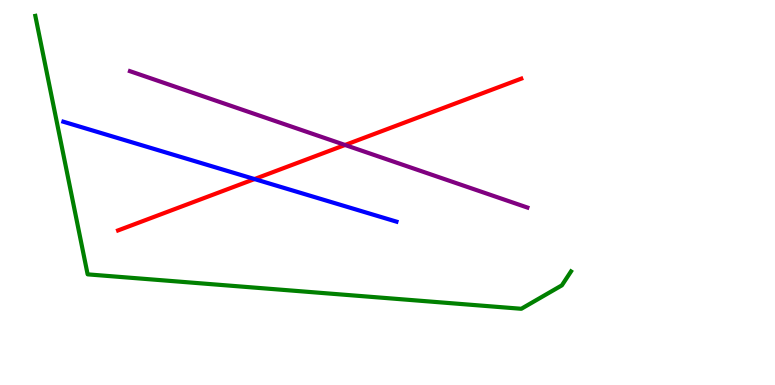[{'lines': ['blue', 'red'], 'intersections': [{'x': 3.28, 'y': 5.35}]}, {'lines': ['green', 'red'], 'intersections': []}, {'lines': ['purple', 'red'], 'intersections': [{'x': 4.45, 'y': 6.23}]}, {'lines': ['blue', 'green'], 'intersections': []}, {'lines': ['blue', 'purple'], 'intersections': []}, {'lines': ['green', 'purple'], 'intersections': []}]